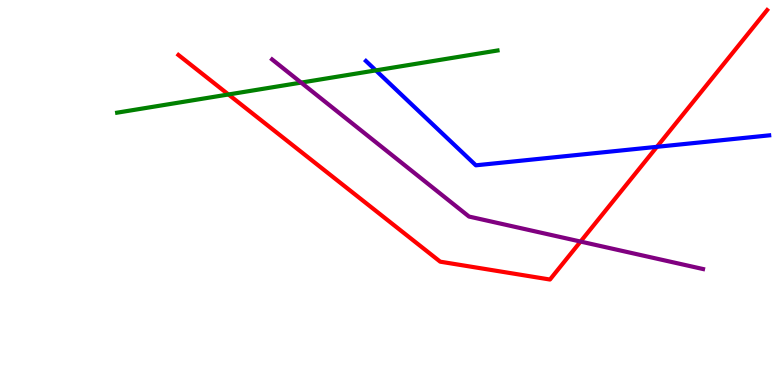[{'lines': ['blue', 'red'], 'intersections': [{'x': 8.48, 'y': 6.19}]}, {'lines': ['green', 'red'], 'intersections': [{'x': 2.95, 'y': 7.55}]}, {'lines': ['purple', 'red'], 'intersections': [{'x': 7.49, 'y': 3.73}]}, {'lines': ['blue', 'green'], 'intersections': [{'x': 4.85, 'y': 8.17}]}, {'lines': ['blue', 'purple'], 'intersections': []}, {'lines': ['green', 'purple'], 'intersections': [{'x': 3.89, 'y': 7.85}]}]